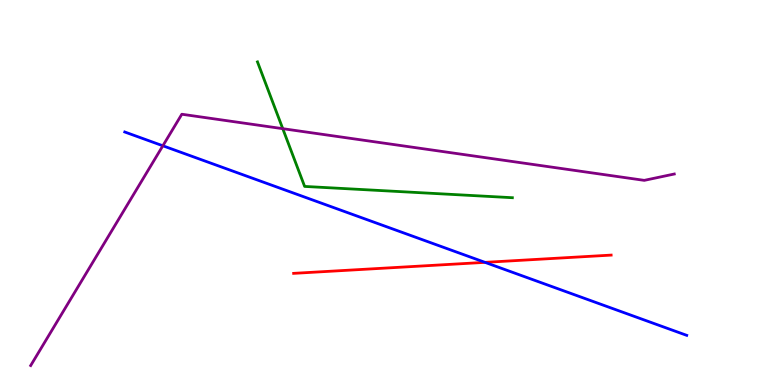[{'lines': ['blue', 'red'], 'intersections': [{'x': 6.26, 'y': 3.19}]}, {'lines': ['green', 'red'], 'intersections': []}, {'lines': ['purple', 'red'], 'intersections': []}, {'lines': ['blue', 'green'], 'intersections': []}, {'lines': ['blue', 'purple'], 'intersections': [{'x': 2.1, 'y': 6.21}]}, {'lines': ['green', 'purple'], 'intersections': [{'x': 3.65, 'y': 6.66}]}]